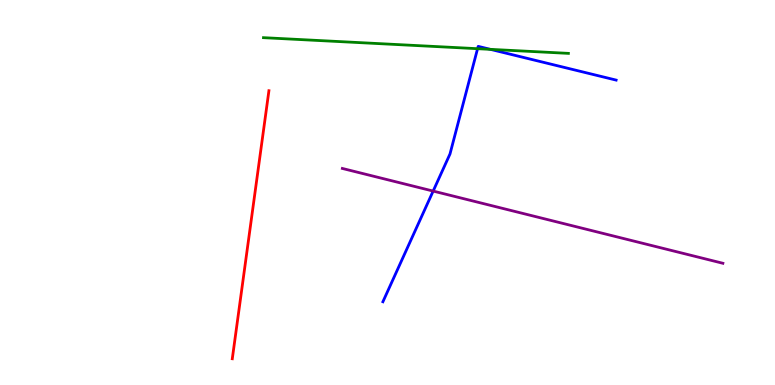[{'lines': ['blue', 'red'], 'intersections': []}, {'lines': ['green', 'red'], 'intersections': []}, {'lines': ['purple', 'red'], 'intersections': []}, {'lines': ['blue', 'green'], 'intersections': [{'x': 6.16, 'y': 8.74}, {'x': 6.33, 'y': 8.72}]}, {'lines': ['blue', 'purple'], 'intersections': [{'x': 5.59, 'y': 5.04}]}, {'lines': ['green', 'purple'], 'intersections': []}]